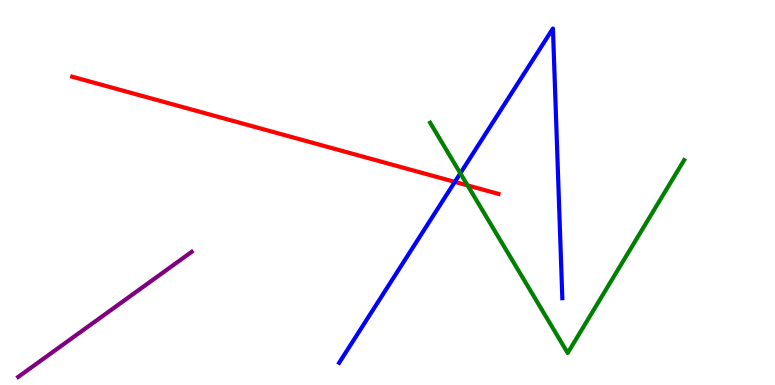[{'lines': ['blue', 'red'], 'intersections': [{'x': 5.87, 'y': 5.28}]}, {'lines': ['green', 'red'], 'intersections': [{'x': 6.03, 'y': 5.18}]}, {'lines': ['purple', 'red'], 'intersections': []}, {'lines': ['blue', 'green'], 'intersections': [{'x': 5.94, 'y': 5.5}]}, {'lines': ['blue', 'purple'], 'intersections': []}, {'lines': ['green', 'purple'], 'intersections': []}]